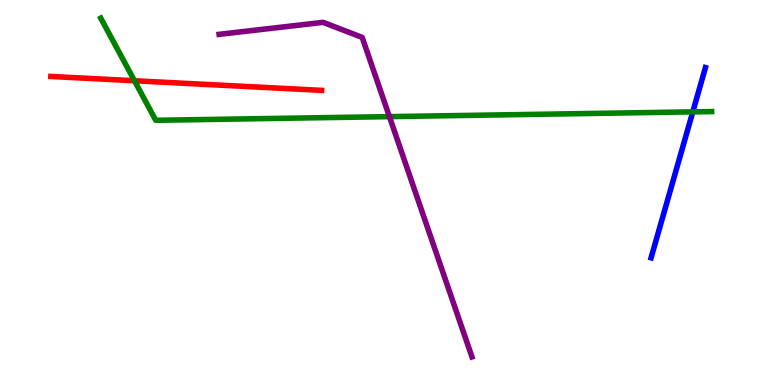[{'lines': ['blue', 'red'], 'intersections': []}, {'lines': ['green', 'red'], 'intersections': [{'x': 1.74, 'y': 7.9}]}, {'lines': ['purple', 'red'], 'intersections': []}, {'lines': ['blue', 'green'], 'intersections': [{'x': 8.94, 'y': 7.09}]}, {'lines': ['blue', 'purple'], 'intersections': []}, {'lines': ['green', 'purple'], 'intersections': [{'x': 5.02, 'y': 6.97}]}]